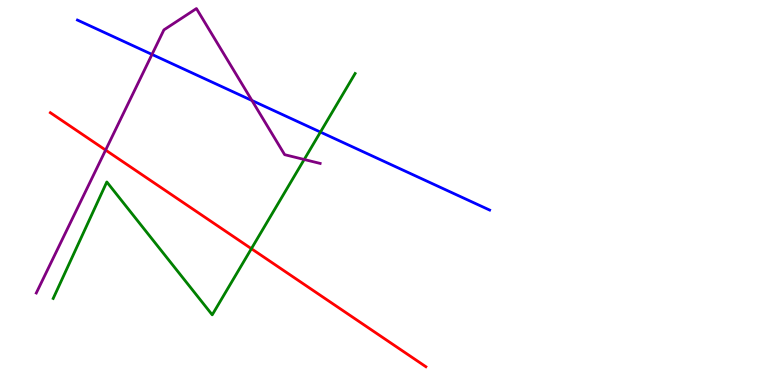[{'lines': ['blue', 'red'], 'intersections': []}, {'lines': ['green', 'red'], 'intersections': [{'x': 3.24, 'y': 3.54}]}, {'lines': ['purple', 'red'], 'intersections': [{'x': 1.36, 'y': 6.1}]}, {'lines': ['blue', 'green'], 'intersections': [{'x': 4.13, 'y': 6.57}]}, {'lines': ['blue', 'purple'], 'intersections': [{'x': 1.96, 'y': 8.59}, {'x': 3.25, 'y': 7.39}]}, {'lines': ['green', 'purple'], 'intersections': [{'x': 3.93, 'y': 5.86}]}]